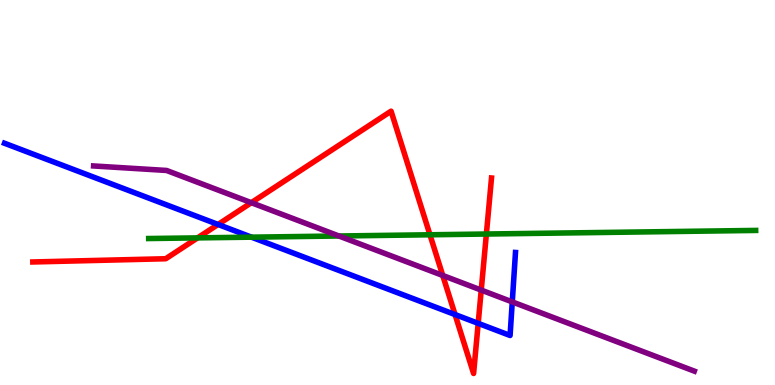[{'lines': ['blue', 'red'], 'intersections': [{'x': 2.81, 'y': 4.17}, {'x': 5.87, 'y': 1.83}, {'x': 6.17, 'y': 1.6}]}, {'lines': ['green', 'red'], 'intersections': [{'x': 2.55, 'y': 3.82}, {'x': 5.55, 'y': 3.9}, {'x': 6.28, 'y': 3.92}]}, {'lines': ['purple', 'red'], 'intersections': [{'x': 3.24, 'y': 4.74}, {'x': 5.71, 'y': 2.84}, {'x': 6.21, 'y': 2.46}]}, {'lines': ['blue', 'green'], 'intersections': [{'x': 3.24, 'y': 3.84}]}, {'lines': ['blue', 'purple'], 'intersections': [{'x': 6.61, 'y': 2.16}]}, {'lines': ['green', 'purple'], 'intersections': [{'x': 4.37, 'y': 3.87}]}]